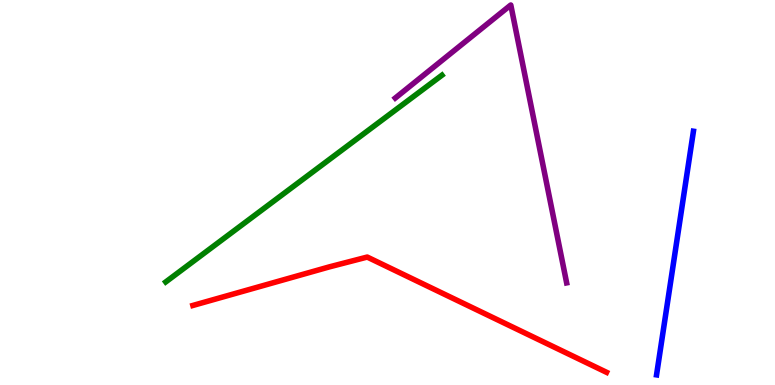[{'lines': ['blue', 'red'], 'intersections': []}, {'lines': ['green', 'red'], 'intersections': []}, {'lines': ['purple', 'red'], 'intersections': []}, {'lines': ['blue', 'green'], 'intersections': []}, {'lines': ['blue', 'purple'], 'intersections': []}, {'lines': ['green', 'purple'], 'intersections': []}]